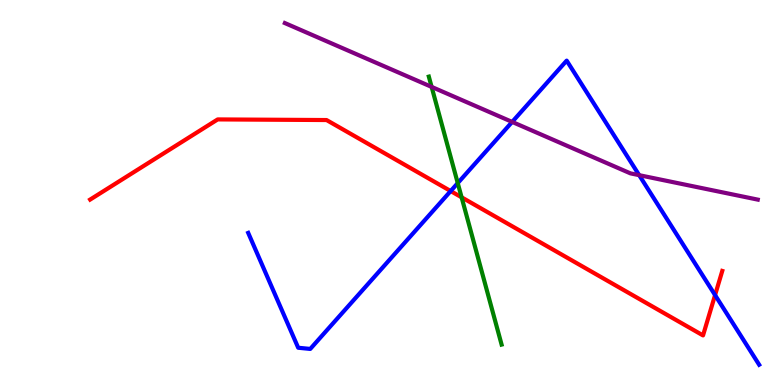[{'lines': ['blue', 'red'], 'intersections': [{'x': 5.82, 'y': 5.04}, {'x': 9.23, 'y': 2.34}]}, {'lines': ['green', 'red'], 'intersections': [{'x': 5.96, 'y': 4.88}]}, {'lines': ['purple', 'red'], 'intersections': []}, {'lines': ['blue', 'green'], 'intersections': [{'x': 5.91, 'y': 5.24}]}, {'lines': ['blue', 'purple'], 'intersections': [{'x': 6.61, 'y': 6.83}, {'x': 8.25, 'y': 5.45}]}, {'lines': ['green', 'purple'], 'intersections': [{'x': 5.57, 'y': 7.74}]}]